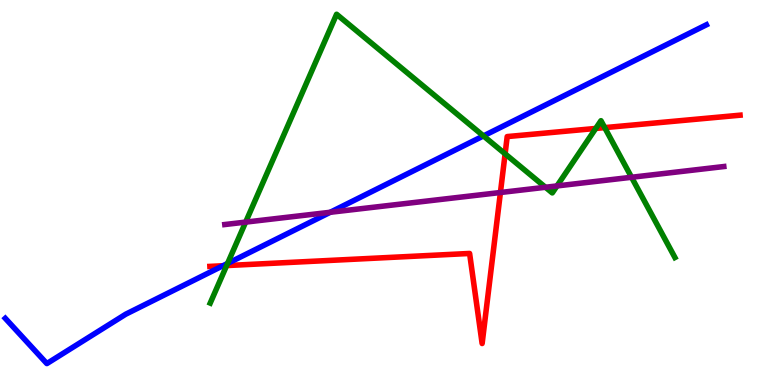[{'lines': ['blue', 'red'], 'intersections': [{'x': 2.88, 'y': 3.1}]}, {'lines': ['green', 'red'], 'intersections': [{'x': 2.92, 'y': 3.1}, {'x': 6.52, 'y': 6.0}, {'x': 7.69, 'y': 6.66}, {'x': 7.8, 'y': 6.69}]}, {'lines': ['purple', 'red'], 'intersections': [{'x': 6.46, 'y': 5.0}]}, {'lines': ['blue', 'green'], 'intersections': [{'x': 2.94, 'y': 3.16}, {'x': 6.24, 'y': 6.47}]}, {'lines': ['blue', 'purple'], 'intersections': [{'x': 4.26, 'y': 4.49}]}, {'lines': ['green', 'purple'], 'intersections': [{'x': 3.17, 'y': 4.23}, {'x': 7.04, 'y': 5.14}, {'x': 7.19, 'y': 5.17}, {'x': 8.15, 'y': 5.4}]}]